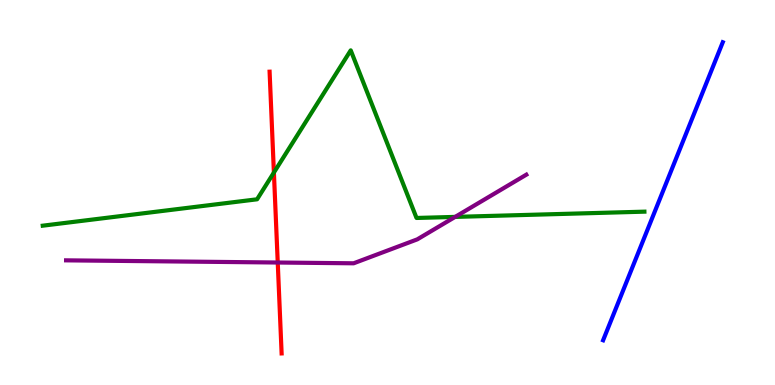[{'lines': ['blue', 'red'], 'intersections': []}, {'lines': ['green', 'red'], 'intersections': [{'x': 3.53, 'y': 5.52}]}, {'lines': ['purple', 'red'], 'intersections': [{'x': 3.58, 'y': 3.18}]}, {'lines': ['blue', 'green'], 'intersections': []}, {'lines': ['blue', 'purple'], 'intersections': []}, {'lines': ['green', 'purple'], 'intersections': [{'x': 5.87, 'y': 4.37}]}]